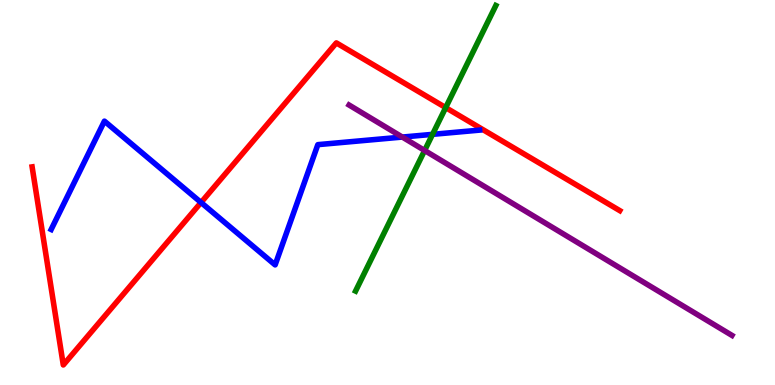[{'lines': ['blue', 'red'], 'intersections': [{'x': 2.59, 'y': 4.74}]}, {'lines': ['green', 'red'], 'intersections': [{'x': 5.75, 'y': 7.21}]}, {'lines': ['purple', 'red'], 'intersections': []}, {'lines': ['blue', 'green'], 'intersections': [{'x': 5.58, 'y': 6.51}]}, {'lines': ['blue', 'purple'], 'intersections': [{'x': 5.19, 'y': 6.44}]}, {'lines': ['green', 'purple'], 'intersections': [{'x': 5.48, 'y': 6.09}]}]